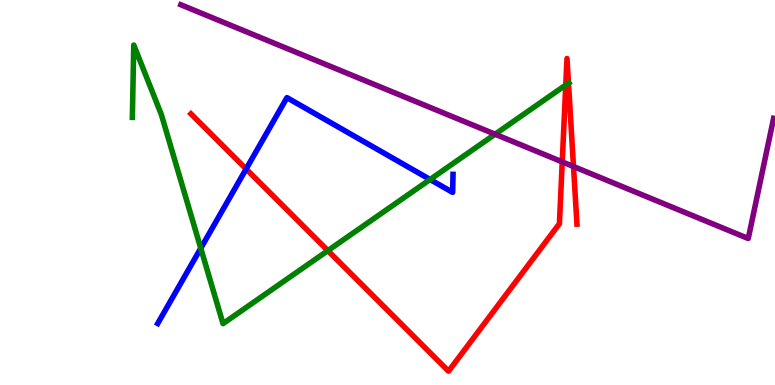[{'lines': ['blue', 'red'], 'intersections': [{'x': 3.18, 'y': 5.61}]}, {'lines': ['green', 'red'], 'intersections': [{'x': 4.23, 'y': 3.49}, {'x': 7.3, 'y': 7.79}, {'x': 7.34, 'y': 7.84}]}, {'lines': ['purple', 'red'], 'intersections': [{'x': 7.25, 'y': 5.8}, {'x': 7.4, 'y': 5.67}]}, {'lines': ['blue', 'green'], 'intersections': [{'x': 2.59, 'y': 3.55}, {'x': 5.55, 'y': 5.34}]}, {'lines': ['blue', 'purple'], 'intersections': []}, {'lines': ['green', 'purple'], 'intersections': [{'x': 6.39, 'y': 6.51}]}]